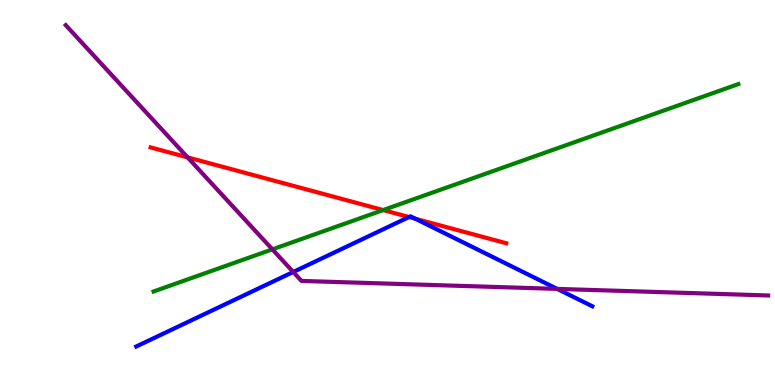[{'lines': ['blue', 'red'], 'intersections': [{'x': 5.28, 'y': 4.36}, {'x': 5.36, 'y': 4.32}]}, {'lines': ['green', 'red'], 'intersections': [{'x': 4.94, 'y': 4.54}]}, {'lines': ['purple', 'red'], 'intersections': [{'x': 2.42, 'y': 5.91}]}, {'lines': ['blue', 'green'], 'intersections': []}, {'lines': ['blue', 'purple'], 'intersections': [{'x': 3.78, 'y': 2.94}, {'x': 7.19, 'y': 2.5}]}, {'lines': ['green', 'purple'], 'intersections': [{'x': 3.51, 'y': 3.52}]}]